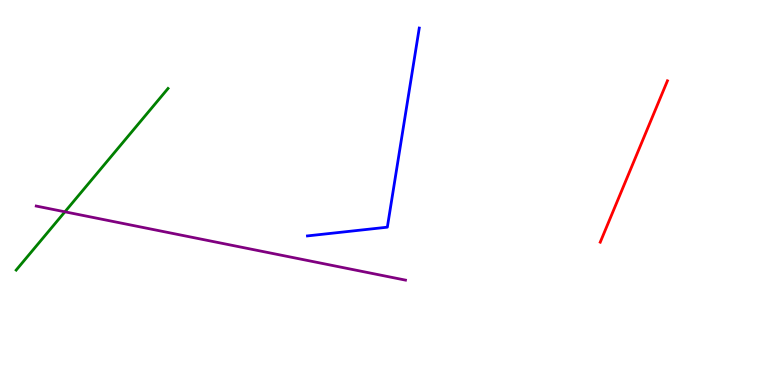[{'lines': ['blue', 'red'], 'intersections': []}, {'lines': ['green', 'red'], 'intersections': []}, {'lines': ['purple', 'red'], 'intersections': []}, {'lines': ['blue', 'green'], 'intersections': []}, {'lines': ['blue', 'purple'], 'intersections': []}, {'lines': ['green', 'purple'], 'intersections': [{'x': 0.838, 'y': 4.5}]}]